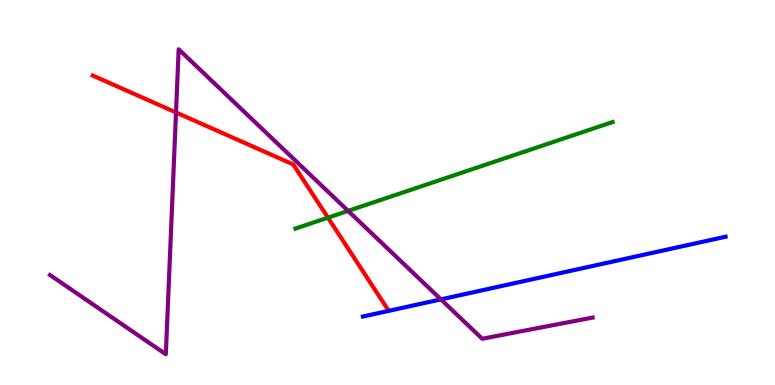[{'lines': ['blue', 'red'], 'intersections': []}, {'lines': ['green', 'red'], 'intersections': [{'x': 4.23, 'y': 4.35}]}, {'lines': ['purple', 'red'], 'intersections': [{'x': 2.27, 'y': 7.08}]}, {'lines': ['blue', 'green'], 'intersections': []}, {'lines': ['blue', 'purple'], 'intersections': [{'x': 5.69, 'y': 2.22}]}, {'lines': ['green', 'purple'], 'intersections': [{'x': 4.49, 'y': 4.52}]}]